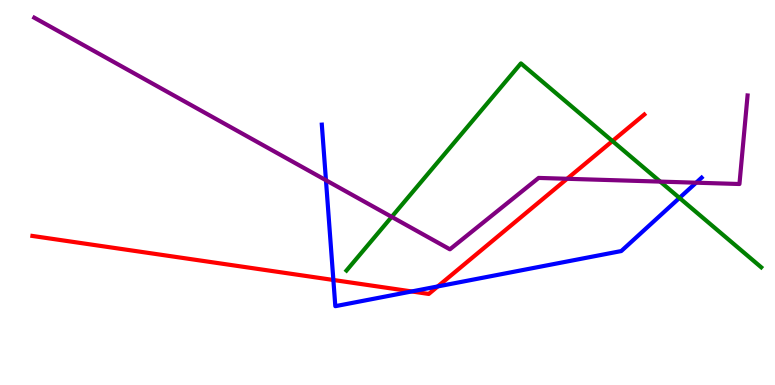[{'lines': ['blue', 'red'], 'intersections': [{'x': 4.3, 'y': 2.73}, {'x': 5.31, 'y': 2.43}, {'x': 5.65, 'y': 2.56}]}, {'lines': ['green', 'red'], 'intersections': [{'x': 7.9, 'y': 6.34}]}, {'lines': ['purple', 'red'], 'intersections': [{'x': 7.32, 'y': 5.36}]}, {'lines': ['blue', 'green'], 'intersections': [{'x': 8.77, 'y': 4.86}]}, {'lines': ['blue', 'purple'], 'intersections': [{'x': 4.21, 'y': 5.32}, {'x': 8.98, 'y': 5.25}]}, {'lines': ['green', 'purple'], 'intersections': [{'x': 5.05, 'y': 4.37}, {'x': 8.52, 'y': 5.28}]}]